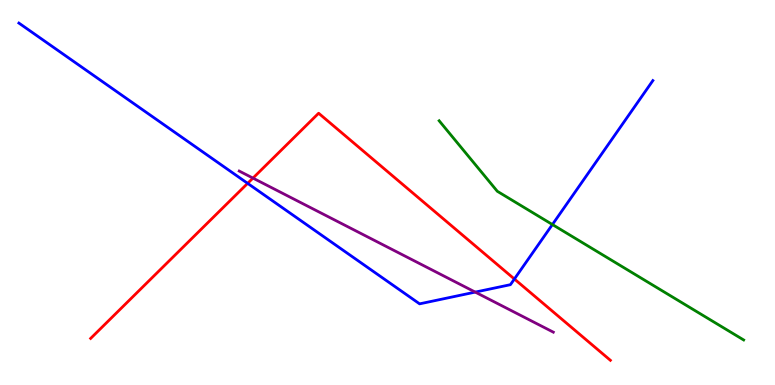[{'lines': ['blue', 'red'], 'intersections': [{'x': 3.2, 'y': 5.24}, {'x': 6.64, 'y': 2.75}]}, {'lines': ['green', 'red'], 'intersections': []}, {'lines': ['purple', 'red'], 'intersections': [{'x': 3.26, 'y': 5.37}]}, {'lines': ['blue', 'green'], 'intersections': [{'x': 7.13, 'y': 4.17}]}, {'lines': ['blue', 'purple'], 'intersections': [{'x': 6.13, 'y': 2.41}]}, {'lines': ['green', 'purple'], 'intersections': []}]